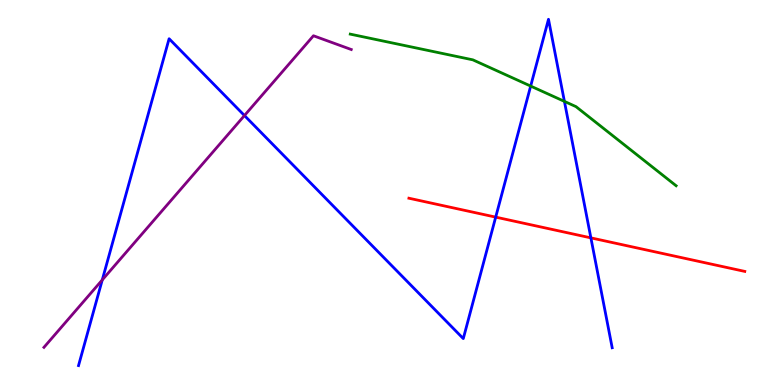[{'lines': ['blue', 'red'], 'intersections': [{'x': 6.4, 'y': 4.36}, {'x': 7.62, 'y': 3.82}]}, {'lines': ['green', 'red'], 'intersections': []}, {'lines': ['purple', 'red'], 'intersections': []}, {'lines': ['blue', 'green'], 'intersections': [{'x': 6.85, 'y': 7.76}, {'x': 7.28, 'y': 7.37}]}, {'lines': ['blue', 'purple'], 'intersections': [{'x': 1.32, 'y': 2.73}, {'x': 3.15, 'y': 7.0}]}, {'lines': ['green', 'purple'], 'intersections': []}]